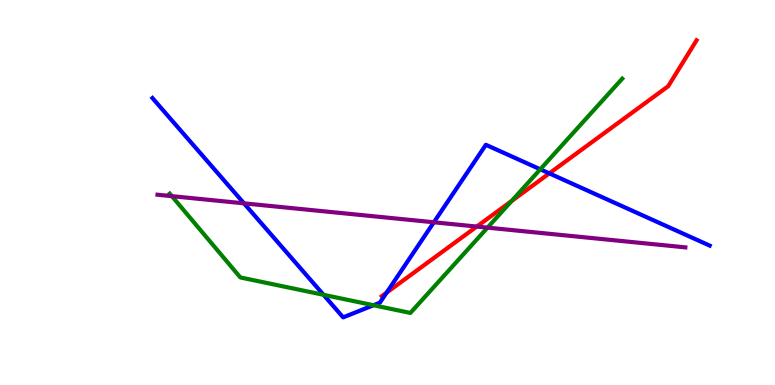[{'lines': ['blue', 'red'], 'intersections': [{'x': 4.99, 'y': 2.4}, {'x': 7.09, 'y': 5.5}]}, {'lines': ['green', 'red'], 'intersections': [{'x': 6.6, 'y': 4.78}]}, {'lines': ['purple', 'red'], 'intersections': [{'x': 6.15, 'y': 4.12}]}, {'lines': ['blue', 'green'], 'intersections': [{'x': 4.17, 'y': 2.34}, {'x': 4.82, 'y': 2.07}, {'x': 6.97, 'y': 5.6}]}, {'lines': ['blue', 'purple'], 'intersections': [{'x': 3.15, 'y': 4.72}, {'x': 5.6, 'y': 4.23}]}, {'lines': ['green', 'purple'], 'intersections': [{'x': 2.22, 'y': 4.91}, {'x': 6.29, 'y': 4.09}]}]